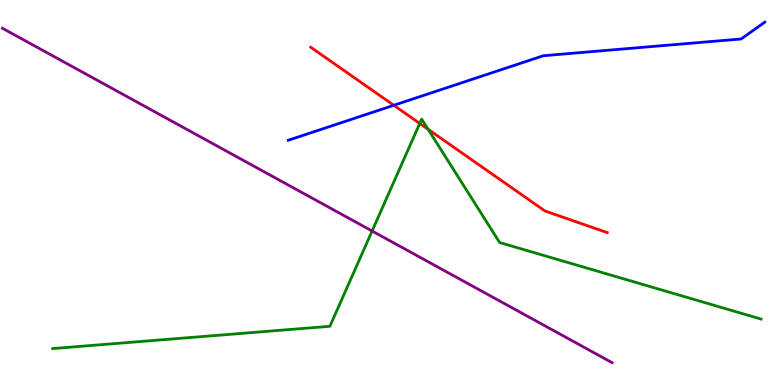[{'lines': ['blue', 'red'], 'intersections': [{'x': 5.08, 'y': 7.27}]}, {'lines': ['green', 'red'], 'intersections': [{'x': 5.42, 'y': 6.79}, {'x': 5.52, 'y': 6.64}]}, {'lines': ['purple', 'red'], 'intersections': []}, {'lines': ['blue', 'green'], 'intersections': []}, {'lines': ['blue', 'purple'], 'intersections': []}, {'lines': ['green', 'purple'], 'intersections': [{'x': 4.8, 'y': 4.0}]}]